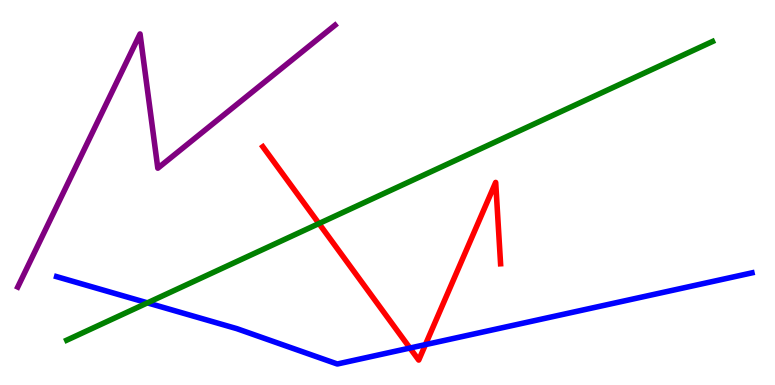[{'lines': ['blue', 'red'], 'intersections': [{'x': 5.29, 'y': 0.96}, {'x': 5.49, 'y': 1.05}]}, {'lines': ['green', 'red'], 'intersections': [{'x': 4.12, 'y': 4.19}]}, {'lines': ['purple', 'red'], 'intersections': []}, {'lines': ['blue', 'green'], 'intersections': [{'x': 1.9, 'y': 2.13}]}, {'lines': ['blue', 'purple'], 'intersections': []}, {'lines': ['green', 'purple'], 'intersections': []}]